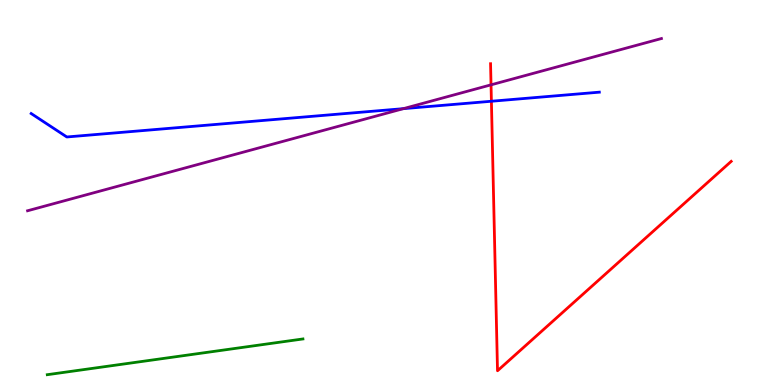[{'lines': ['blue', 'red'], 'intersections': [{'x': 6.34, 'y': 7.37}]}, {'lines': ['green', 'red'], 'intersections': []}, {'lines': ['purple', 'red'], 'intersections': [{'x': 6.34, 'y': 7.8}]}, {'lines': ['blue', 'green'], 'intersections': []}, {'lines': ['blue', 'purple'], 'intersections': [{'x': 5.2, 'y': 7.18}]}, {'lines': ['green', 'purple'], 'intersections': []}]